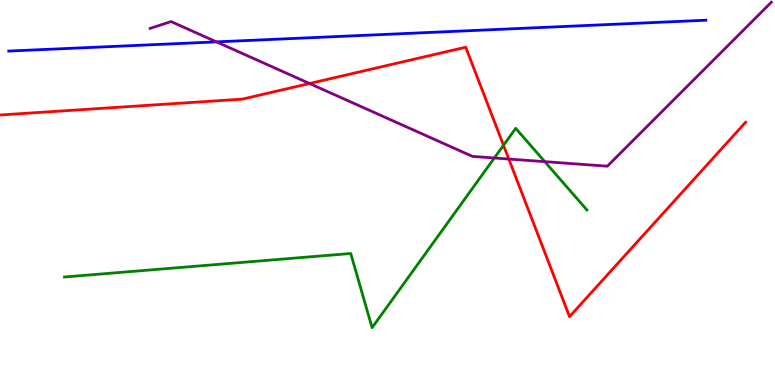[{'lines': ['blue', 'red'], 'intersections': []}, {'lines': ['green', 'red'], 'intersections': [{'x': 6.5, 'y': 6.23}]}, {'lines': ['purple', 'red'], 'intersections': [{'x': 3.99, 'y': 7.83}, {'x': 6.57, 'y': 5.87}]}, {'lines': ['blue', 'green'], 'intersections': []}, {'lines': ['blue', 'purple'], 'intersections': [{'x': 2.79, 'y': 8.91}]}, {'lines': ['green', 'purple'], 'intersections': [{'x': 6.38, 'y': 5.9}, {'x': 7.03, 'y': 5.8}]}]